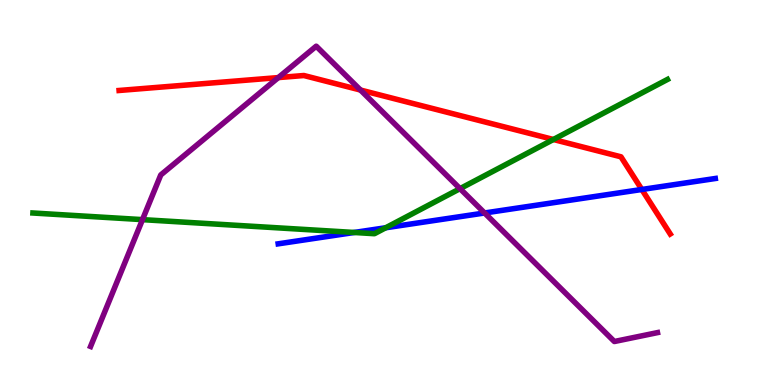[{'lines': ['blue', 'red'], 'intersections': [{'x': 8.28, 'y': 5.08}]}, {'lines': ['green', 'red'], 'intersections': [{'x': 7.14, 'y': 6.38}]}, {'lines': ['purple', 'red'], 'intersections': [{'x': 3.59, 'y': 7.98}, {'x': 4.65, 'y': 7.66}]}, {'lines': ['blue', 'green'], 'intersections': [{'x': 4.57, 'y': 3.96}, {'x': 4.98, 'y': 4.08}]}, {'lines': ['blue', 'purple'], 'intersections': [{'x': 6.25, 'y': 4.47}]}, {'lines': ['green', 'purple'], 'intersections': [{'x': 1.84, 'y': 4.3}, {'x': 5.94, 'y': 5.1}]}]